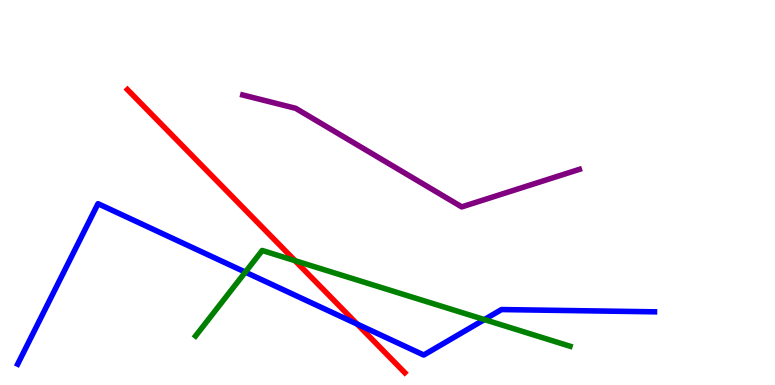[{'lines': ['blue', 'red'], 'intersections': [{'x': 4.61, 'y': 1.58}]}, {'lines': ['green', 'red'], 'intersections': [{'x': 3.81, 'y': 3.23}]}, {'lines': ['purple', 'red'], 'intersections': []}, {'lines': ['blue', 'green'], 'intersections': [{'x': 3.17, 'y': 2.93}, {'x': 6.25, 'y': 1.7}]}, {'lines': ['blue', 'purple'], 'intersections': []}, {'lines': ['green', 'purple'], 'intersections': []}]